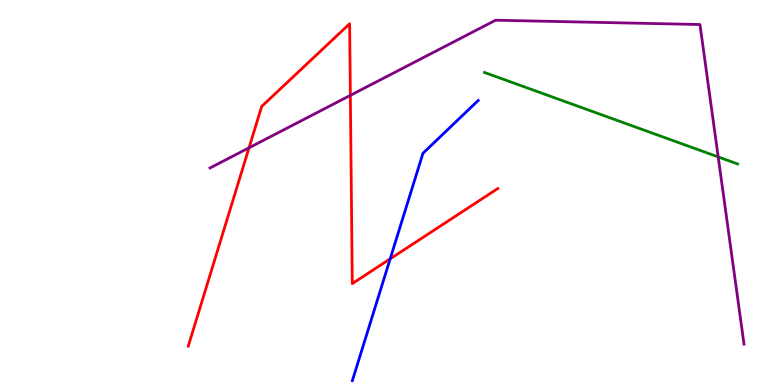[{'lines': ['blue', 'red'], 'intersections': [{'x': 5.03, 'y': 3.28}]}, {'lines': ['green', 'red'], 'intersections': []}, {'lines': ['purple', 'red'], 'intersections': [{'x': 3.21, 'y': 6.16}, {'x': 4.52, 'y': 7.52}]}, {'lines': ['blue', 'green'], 'intersections': []}, {'lines': ['blue', 'purple'], 'intersections': []}, {'lines': ['green', 'purple'], 'intersections': [{'x': 9.27, 'y': 5.92}]}]